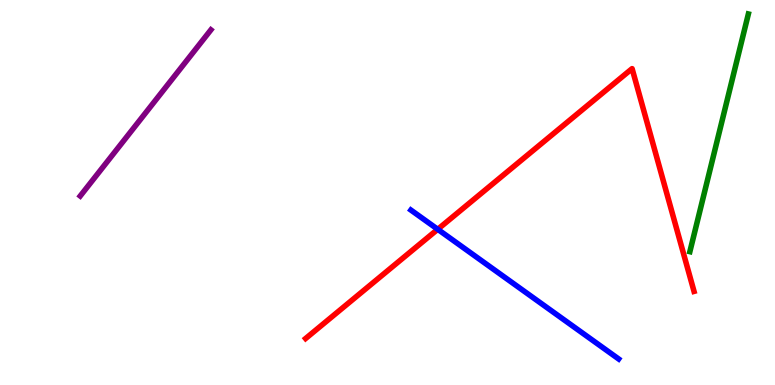[{'lines': ['blue', 'red'], 'intersections': [{'x': 5.65, 'y': 4.04}]}, {'lines': ['green', 'red'], 'intersections': []}, {'lines': ['purple', 'red'], 'intersections': []}, {'lines': ['blue', 'green'], 'intersections': []}, {'lines': ['blue', 'purple'], 'intersections': []}, {'lines': ['green', 'purple'], 'intersections': []}]